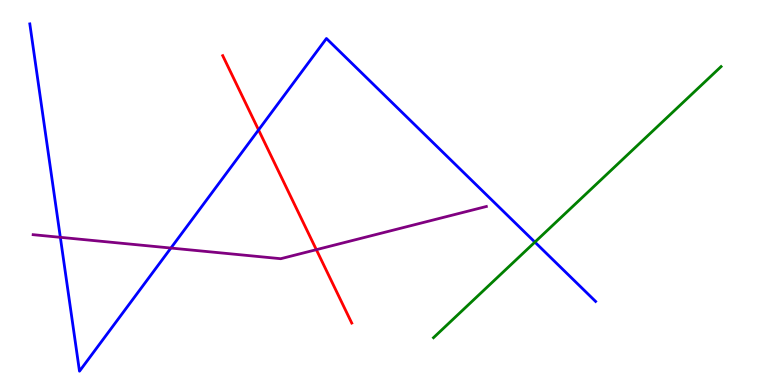[{'lines': ['blue', 'red'], 'intersections': [{'x': 3.34, 'y': 6.63}]}, {'lines': ['green', 'red'], 'intersections': []}, {'lines': ['purple', 'red'], 'intersections': [{'x': 4.08, 'y': 3.52}]}, {'lines': ['blue', 'green'], 'intersections': [{'x': 6.9, 'y': 3.71}]}, {'lines': ['blue', 'purple'], 'intersections': [{'x': 0.779, 'y': 3.84}, {'x': 2.21, 'y': 3.56}]}, {'lines': ['green', 'purple'], 'intersections': []}]